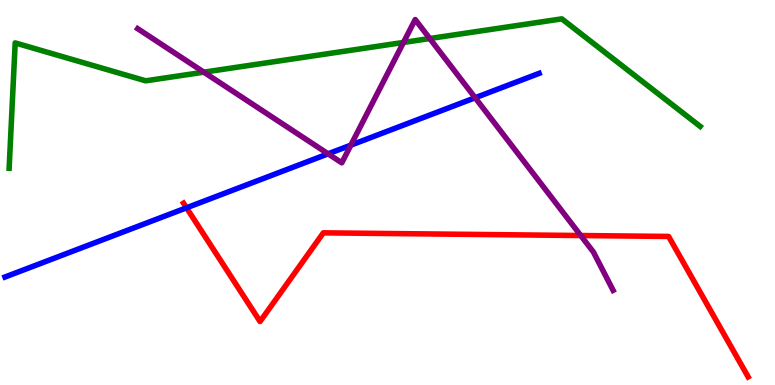[{'lines': ['blue', 'red'], 'intersections': [{'x': 2.41, 'y': 4.6}]}, {'lines': ['green', 'red'], 'intersections': []}, {'lines': ['purple', 'red'], 'intersections': [{'x': 7.49, 'y': 3.88}]}, {'lines': ['blue', 'green'], 'intersections': []}, {'lines': ['blue', 'purple'], 'intersections': [{'x': 4.23, 'y': 6.0}, {'x': 4.53, 'y': 6.23}, {'x': 6.13, 'y': 7.46}]}, {'lines': ['green', 'purple'], 'intersections': [{'x': 2.63, 'y': 8.13}, {'x': 5.21, 'y': 8.9}, {'x': 5.55, 'y': 9.0}]}]